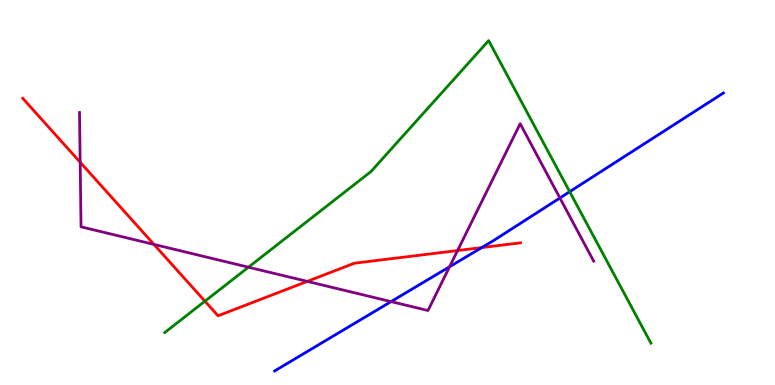[{'lines': ['blue', 'red'], 'intersections': [{'x': 6.22, 'y': 3.57}]}, {'lines': ['green', 'red'], 'intersections': [{'x': 2.64, 'y': 2.18}]}, {'lines': ['purple', 'red'], 'intersections': [{'x': 1.03, 'y': 5.79}, {'x': 1.99, 'y': 3.65}, {'x': 3.96, 'y': 2.69}, {'x': 5.9, 'y': 3.49}]}, {'lines': ['blue', 'green'], 'intersections': [{'x': 7.35, 'y': 5.02}]}, {'lines': ['blue', 'purple'], 'intersections': [{'x': 5.05, 'y': 2.17}, {'x': 5.8, 'y': 3.07}, {'x': 7.22, 'y': 4.86}]}, {'lines': ['green', 'purple'], 'intersections': [{'x': 3.21, 'y': 3.06}]}]